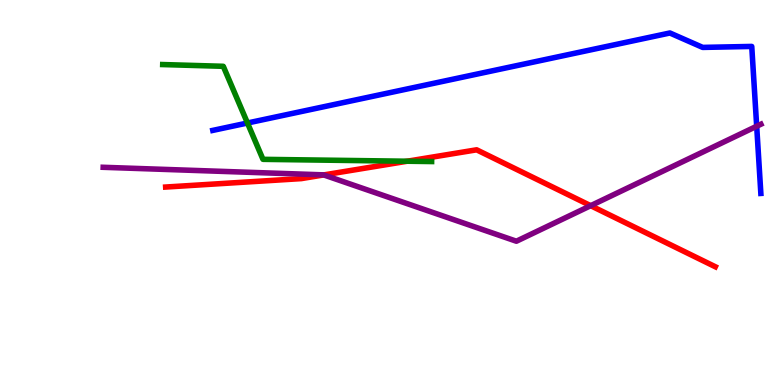[{'lines': ['blue', 'red'], 'intersections': []}, {'lines': ['green', 'red'], 'intersections': [{'x': 5.25, 'y': 5.81}]}, {'lines': ['purple', 'red'], 'intersections': [{'x': 4.18, 'y': 5.46}, {'x': 7.62, 'y': 4.66}]}, {'lines': ['blue', 'green'], 'intersections': [{'x': 3.19, 'y': 6.81}]}, {'lines': ['blue', 'purple'], 'intersections': [{'x': 9.76, 'y': 6.72}]}, {'lines': ['green', 'purple'], 'intersections': []}]